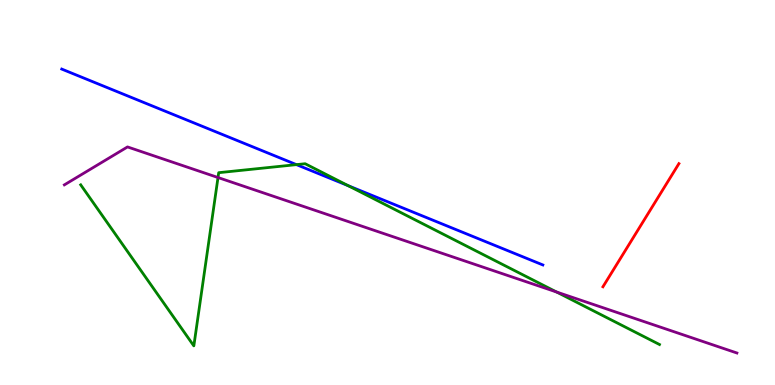[{'lines': ['blue', 'red'], 'intersections': []}, {'lines': ['green', 'red'], 'intersections': []}, {'lines': ['purple', 'red'], 'intersections': []}, {'lines': ['blue', 'green'], 'intersections': [{'x': 3.83, 'y': 5.72}, {'x': 4.49, 'y': 5.18}]}, {'lines': ['blue', 'purple'], 'intersections': []}, {'lines': ['green', 'purple'], 'intersections': [{'x': 2.81, 'y': 5.39}, {'x': 7.18, 'y': 2.42}]}]